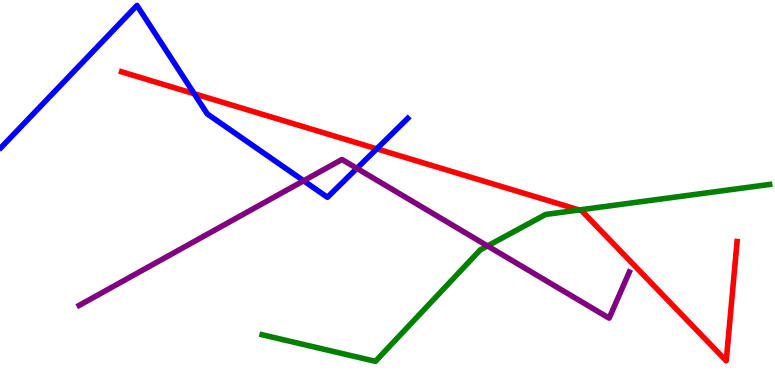[{'lines': ['blue', 'red'], 'intersections': [{'x': 2.51, 'y': 7.57}, {'x': 4.86, 'y': 6.13}]}, {'lines': ['green', 'red'], 'intersections': [{'x': 7.47, 'y': 4.55}]}, {'lines': ['purple', 'red'], 'intersections': []}, {'lines': ['blue', 'green'], 'intersections': []}, {'lines': ['blue', 'purple'], 'intersections': [{'x': 3.92, 'y': 5.3}, {'x': 4.6, 'y': 5.63}]}, {'lines': ['green', 'purple'], 'intersections': [{'x': 6.29, 'y': 3.61}]}]